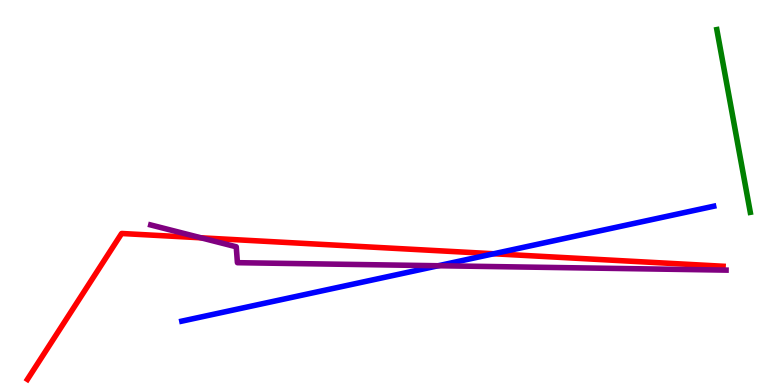[{'lines': ['blue', 'red'], 'intersections': [{'x': 6.37, 'y': 3.41}]}, {'lines': ['green', 'red'], 'intersections': []}, {'lines': ['purple', 'red'], 'intersections': [{'x': 2.59, 'y': 3.82}]}, {'lines': ['blue', 'green'], 'intersections': []}, {'lines': ['blue', 'purple'], 'intersections': [{'x': 5.66, 'y': 3.1}]}, {'lines': ['green', 'purple'], 'intersections': []}]